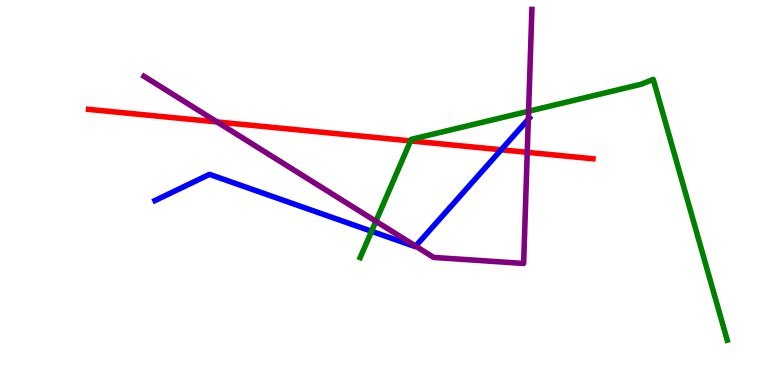[{'lines': ['blue', 'red'], 'intersections': [{'x': 6.47, 'y': 6.11}]}, {'lines': ['green', 'red'], 'intersections': [{'x': 5.3, 'y': 6.34}]}, {'lines': ['purple', 'red'], 'intersections': [{'x': 2.8, 'y': 6.83}, {'x': 6.8, 'y': 6.04}]}, {'lines': ['blue', 'green'], 'intersections': [{'x': 4.79, 'y': 3.99}]}, {'lines': ['blue', 'purple'], 'intersections': [{'x': 5.36, 'y': 3.61}, {'x': 6.82, 'y': 6.9}]}, {'lines': ['green', 'purple'], 'intersections': [{'x': 4.85, 'y': 4.25}, {'x': 6.82, 'y': 7.11}]}]